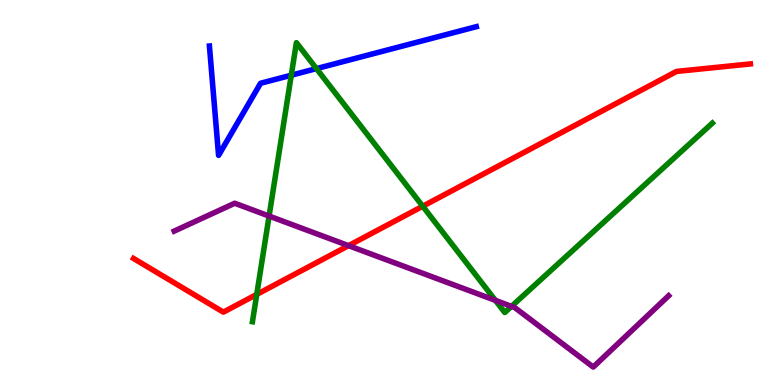[{'lines': ['blue', 'red'], 'intersections': []}, {'lines': ['green', 'red'], 'intersections': [{'x': 3.31, 'y': 2.35}, {'x': 5.45, 'y': 4.64}]}, {'lines': ['purple', 'red'], 'intersections': [{'x': 4.5, 'y': 3.62}]}, {'lines': ['blue', 'green'], 'intersections': [{'x': 3.76, 'y': 8.05}, {'x': 4.08, 'y': 8.22}]}, {'lines': ['blue', 'purple'], 'intersections': []}, {'lines': ['green', 'purple'], 'intersections': [{'x': 3.47, 'y': 4.39}, {'x': 6.39, 'y': 2.2}, {'x': 6.6, 'y': 2.04}]}]